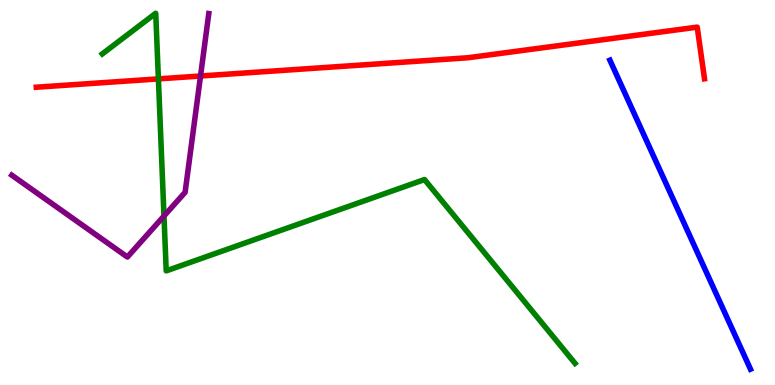[{'lines': ['blue', 'red'], 'intersections': []}, {'lines': ['green', 'red'], 'intersections': [{'x': 2.04, 'y': 7.95}]}, {'lines': ['purple', 'red'], 'intersections': [{'x': 2.59, 'y': 8.03}]}, {'lines': ['blue', 'green'], 'intersections': []}, {'lines': ['blue', 'purple'], 'intersections': []}, {'lines': ['green', 'purple'], 'intersections': [{'x': 2.12, 'y': 4.39}]}]